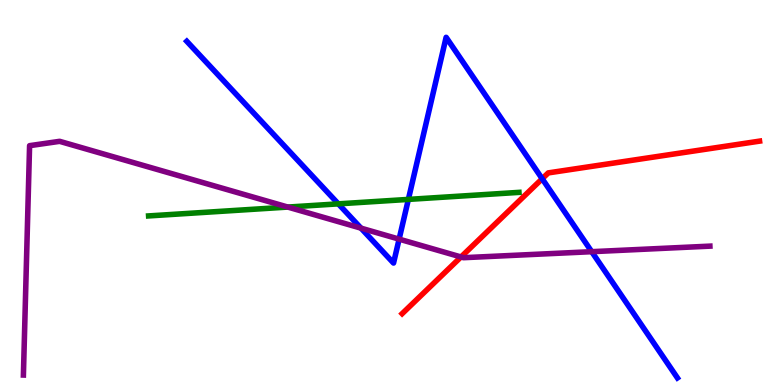[{'lines': ['blue', 'red'], 'intersections': [{'x': 7.0, 'y': 5.36}]}, {'lines': ['green', 'red'], 'intersections': []}, {'lines': ['purple', 'red'], 'intersections': [{'x': 5.95, 'y': 3.33}]}, {'lines': ['blue', 'green'], 'intersections': [{'x': 4.37, 'y': 4.7}, {'x': 5.27, 'y': 4.82}]}, {'lines': ['blue', 'purple'], 'intersections': [{'x': 4.66, 'y': 4.07}, {'x': 5.15, 'y': 3.79}, {'x': 7.63, 'y': 3.46}]}, {'lines': ['green', 'purple'], 'intersections': [{'x': 3.71, 'y': 4.62}]}]